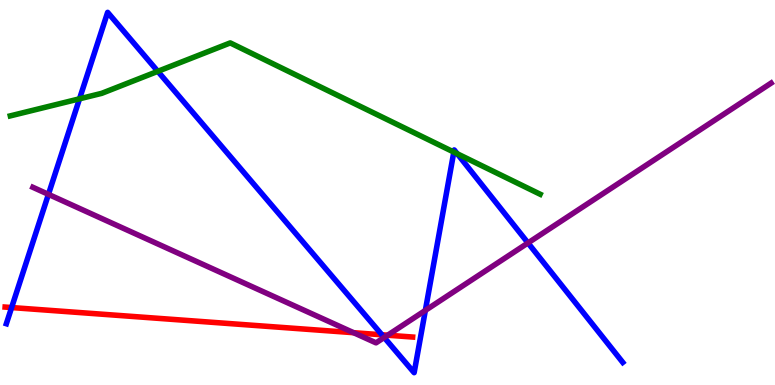[{'lines': ['blue', 'red'], 'intersections': [{'x': 0.15, 'y': 2.01}, {'x': 4.93, 'y': 1.3}]}, {'lines': ['green', 'red'], 'intersections': []}, {'lines': ['purple', 'red'], 'intersections': [{'x': 4.56, 'y': 1.36}, {'x': 5.0, 'y': 1.29}]}, {'lines': ['blue', 'green'], 'intersections': [{'x': 1.03, 'y': 7.43}, {'x': 2.04, 'y': 8.15}, {'x': 5.86, 'y': 6.05}, {'x': 5.9, 'y': 6.01}]}, {'lines': ['blue', 'purple'], 'intersections': [{'x': 0.625, 'y': 4.95}, {'x': 4.96, 'y': 1.23}, {'x': 5.49, 'y': 1.94}, {'x': 6.81, 'y': 3.69}]}, {'lines': ['green', 'purple'], 'intersections': []}]